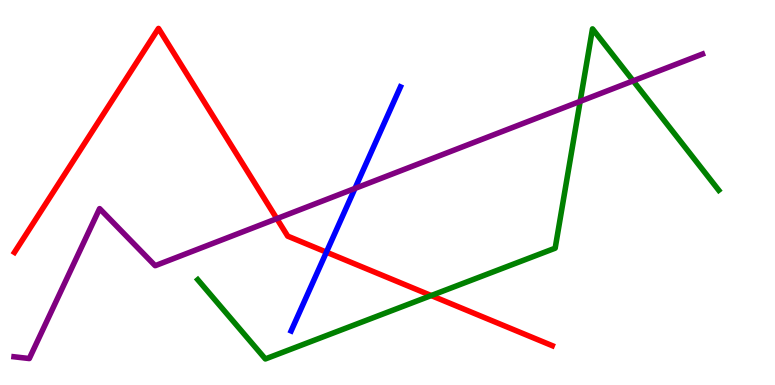[{'lines': ['blue', 'red'], 'intersections': [{'x': 4.21, 'y': 3.45}]}, {'lines': ['green', 'red'], 'intersections': [{'x': 5.56, 'y': 2.32}]}, {'lines': ['purple', 'red'], 'intersections': [{'x': 3.57, 'y': 4.32}]}, {'lines': ['blue', 'green'], 'intersections': []}, {'lines': ['blue', 'purple'], 'intersections': [{'x': 4.58, 'y': 5.11}]}, {'lines': ['green', 'purple'], 'intersections': [{'x': 7.49, 'y': 7.37}, {'x': 8.17, 'y': 7.9}]}]